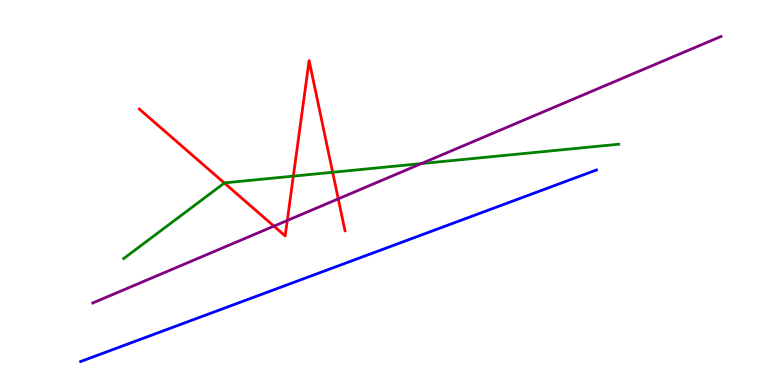[{'lines': ['blue', 'red'], 'intersections': []}, {'lines': ['green', 'red'], 'intersections': [{'x': 2.89, 'y': 5.25}, {'x': 3.79, 'y': 5.43}, {'x': 4.29, 'y': 5.53}]}, {'lines': ['purple', 'red'], 'intersections': [{'x': 3.53, 'y': 4.13}, {'x': 3.71, 'y': 4.27}, {'x': 4.36, 'y': 4.84}]}, {'lines': ['blue', 'green'], 'intersections': []}, {'lines': ['blue', 'purple'], 'intersections': []}, {'lines': ['green', 'purple'], 'intersections': [{'x': 5.44, 'y': 5.75}]}]